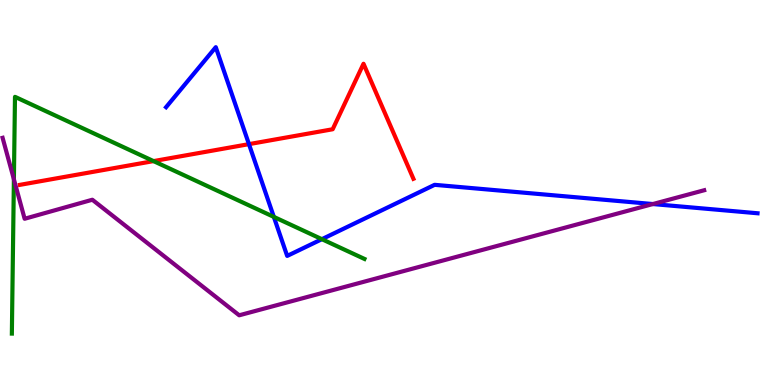[{'lines': ['blue', 'red'], 'intersections': [{'x': 3.21, 'y': 6.26}]}, {'lines': ['green', 'red'], 'intersections': [{'x': 1.98, 'y': 5.82}]}, {'lines': ['purple', 'red'], 'intersections': []}, {'lines': ['blue', 'green'], 'intersections': [{'x': 3.53, 'y': 4.37}, {'x': 4.15, 'y': 3.79}]}, {'lines': ['blue', 'purple'], 'intersections': [{'x': 8.42, 'y': 4.7}]}, {'lines': ['green', 'purple'], 'intersections': [{'x': 0.179, 'y': 5.34}]}]